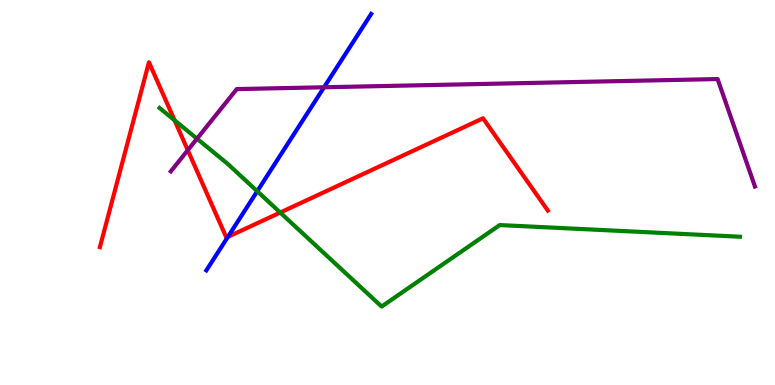[{'lines': ['blue', 'red'], 'intersections': [{'x': 2.94, 'y': 3.85}]}, {'lines': ['green', 'red'], 'intersections': [{'x': 2.25, 'y': 6.88}, {'x': 3.62, 'y': 4.48}]}, {'lines': ['purple', 'red'], 'intersections': [{'x': 2.42, 'y': 6.1}]}, {'lines': ['blue', 'green'], 'intersections': [{'x': 3.32, 'y': 5.03}]}, {'lines': ['blue', 'purple'], 'intersections': [{'x': 4.18, 'y': 7.73}]}, {'lines': ['green', 'purple'], 'intersections': [{'x': 2.54, 'y': 6.4}]}]